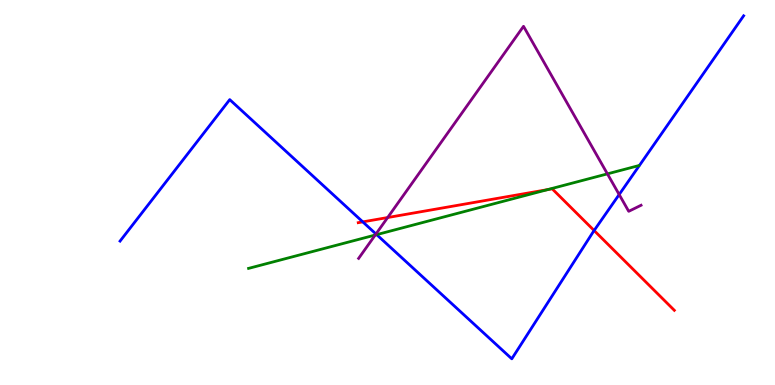[{'lines': ['blue', 'red'], 'intersections': [{'x': 4.68, 'y': 4.24}, {'x': 7.67, 'y': 4.01}]}, {'lines': ['green', 'red'], 'intersections': [{'x': 7.07, 'y': 5.07}]}, {'lines': ['purple', 'red'], 'intersections': [{'x': 5.0, 'y': 4.35}]}, {'lines': ['blue', 'green'], 'intersections': [{'x': 4.86, 'y': 3.91}]}, {'lines': ['blue', 'purple'], 'intersections': [{'x': 4.85, 'y': 3.92}, {'x': 7.99, 'y': 4.95}]}, {'lines': ['green', 'purple'], 'intersections': [{'x': 4.84, 'y': 3.9}, {'x': 7.84, 'y': 5.48}]}]